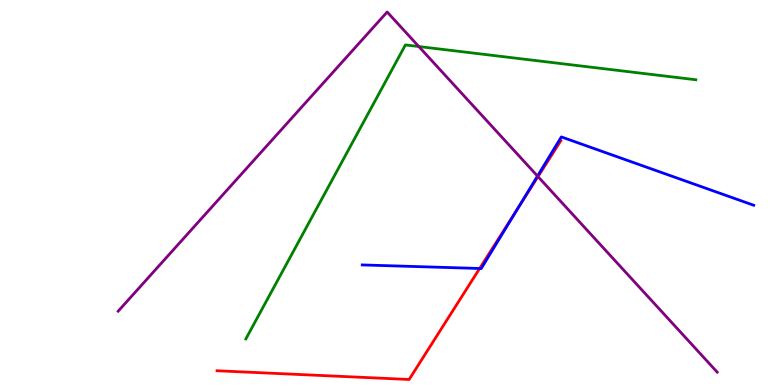[{'lines': ['blue', 'red'], 'intersections': [{'x': 6.19, 'y': 3.03}, {'x': 6.68, 'y': 4.59}]}, {'lines': ['green', 'red'], 'intersections': []}, {'lines': ['purple', 'red'], 'intersections': [{'x': 6.94, 'y': 5.41}]}, {'lines': ['blue', 'green'], 'intersections': []}, {'lines': ['blue', 'purple'], 'intersections': [{'x': 6.94, 'y': 5.43}]}, {'lines': ['green', 'purple'], 'intersections': [{'x': 5.4, 'y': 8.79}]}]